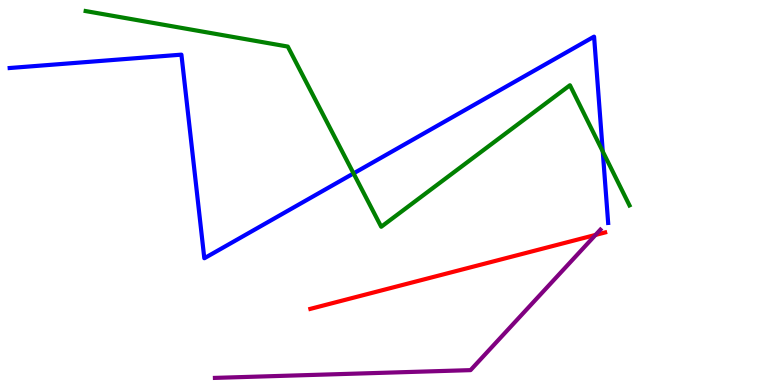[{'lines': ['blue', 'red'], 'intersections': []}, {'lines': ['green', 'red'], 'intersections': []}, {'lines': ['purple', 'red'], 'intersections': [{'x': 7.68, 'y': 3.9}]}, {'lines': ['blue', 'green'], 'intersections': [{'x': 4.56, 'y': 5.5}, {'x': 7.78, 'y': 6.07}]}, {'lines': ['blue', 'purple'], 'intersections': []}, {'lines': ['green', 'purple'], 'intersections': []}]